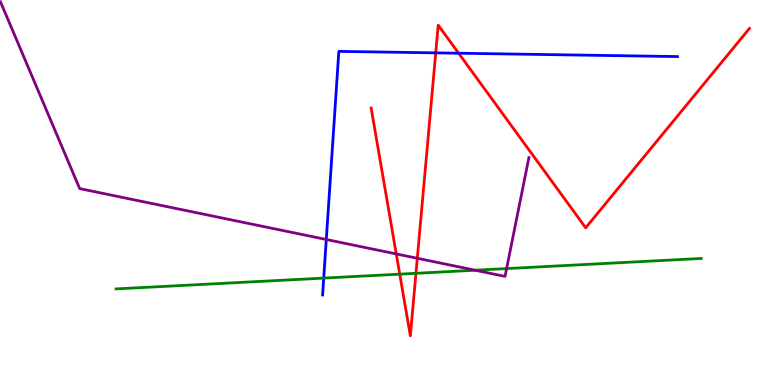[{'lines': ['blue', 'red'], 'intersections': [{'x': 5.62, 'y': 8.63}, {'x': 5.92, 'y': 8.62}]}, {'lines': ['green', 'red'], 'intersections': [{'x': 5.16, 'y': 2.88}, {'x': 5.37, 'y': 2.9}]}, {'lines': ['purple', 'red'], 'intersections': [{'x': 5.11, 'y': 3.4}, {'x': 5.38, 'y': 3.29}]}, {'lines': ['blue', 'green'], 'intersections': [{'x': 4.18, 'y': 2.78}]}, {'lines': ['blue', 'purple'], 'intersections': [{'x': 4.21, 'y': 3.78}]}, {'lines': ['green', 'purple'], 'intersections': [{'x': 6.13, 'y': 2.98}, {'x': 6.54, 'y': 3.02}]}]